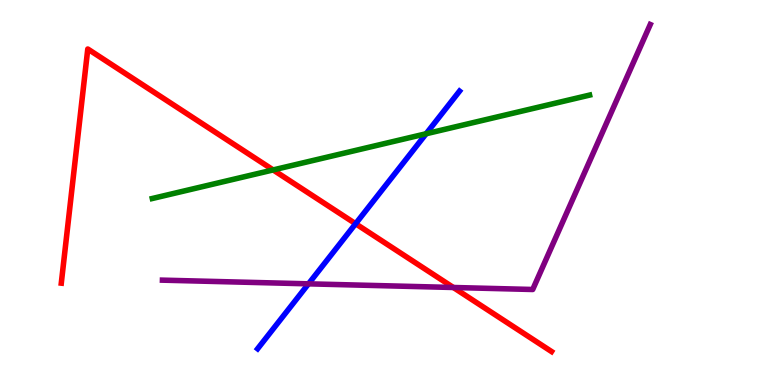[{'lines': ['blue', 'red'], 'intersections': [{'x': 4.59, 'y': 4.19}]}, {'lines': ['green', 'red'], 'intersections': [{'x': 3.52, 'y': 5.59}]}, {'lines': ['purple', 'red'], 'intersections': [{'x': 5.85, 'y': 2.53}]}, {'lines': ['blue', 'green'], 'intersections': [{'x': 5.5, 'y': 6.53}]}, {'lines': ['blue', 'purple'], 'intersections': [{'x': 3.98, 'y': 2.63}]}, {'lines': ['green', 'purple'], 'intersections': []}]